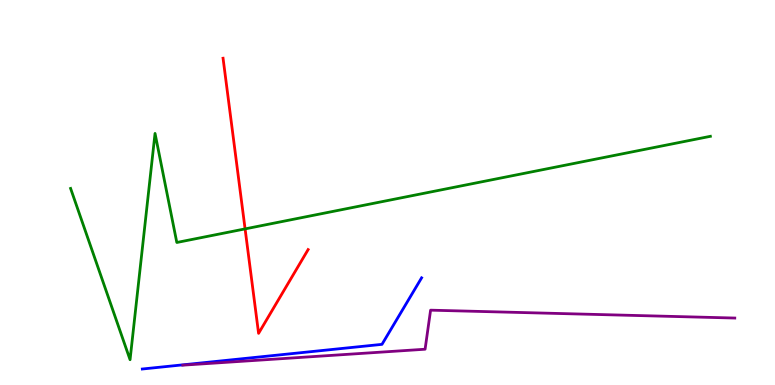[{'lines': ['blue', 'red'], 'intersections': []}, {'lines': ['green', 'red'], 'intersections': [{'x': 3.16, 'y': 4.05}]}, {'lines': ['purple', 'red'], 'intersections': []}, {'lines': ['blue', 'green'], 'intersections': []}, {'lines': ['blue', 'purple'], 'intersections': []}, {'lines': ['green', 'purple'], 'intersections': []}]